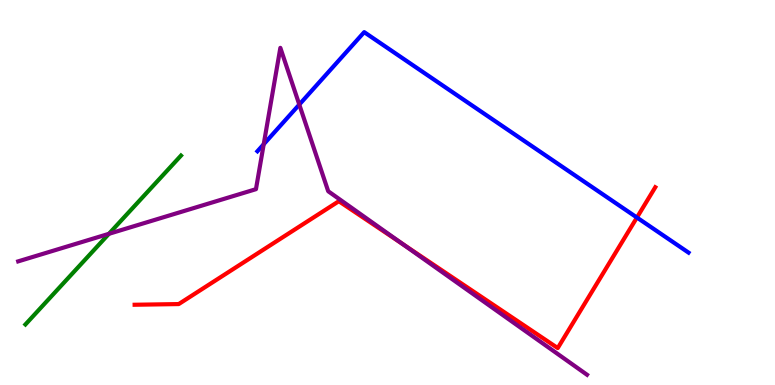[{'lines': ['blue', 'red'], 'intersections': [{'x': 8.22, 'y': 4.35}]}, {'lines': ['green', 'red'], 'intersections': []}, {'lines': ['purple', 'red'], 'intersections': [{'x': 5.2, 'y': 3.66}]}, {'lines': ['blue', 'green'], 'intersections': []}, {'lines': ['blue', 'purple'], 'intersections': [{'x': 3.4, 'y': 6.25}, {'x': 3.86, 'y': 7.28}]}, {'lines': ['green', 'purple'], 'intersections': [{'x': 1.41, 'y': 3.93}]}]